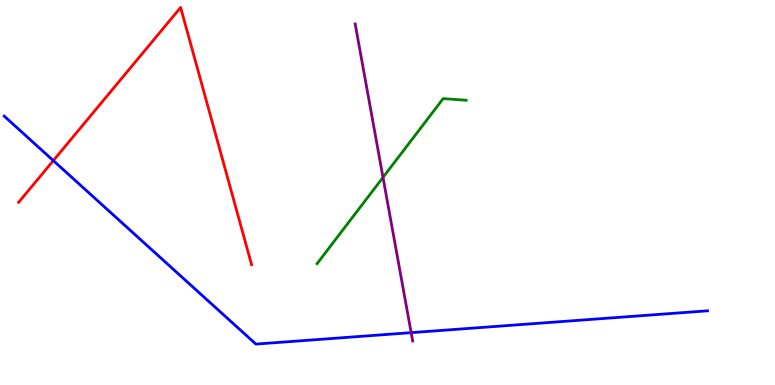[{'lines': ['blue', 'red'], 'intersections': [{'x': 0.688, 'y': 5.83}]}, {'lines': ['green', 'red'], 'intersections': []}, {'lines': ['purple', 'red'], 'intersections': []}, {'lines': ['blue', 'green'], 'intersections': []}, {'lines': ['blue', 'purple'], 'intersections': [{'x': 5.31, 'y': 1.36}]}, {'lines': ['green', 'purple'], 'intersections': [{'x': 4.94, 'y': 5.39}]}]